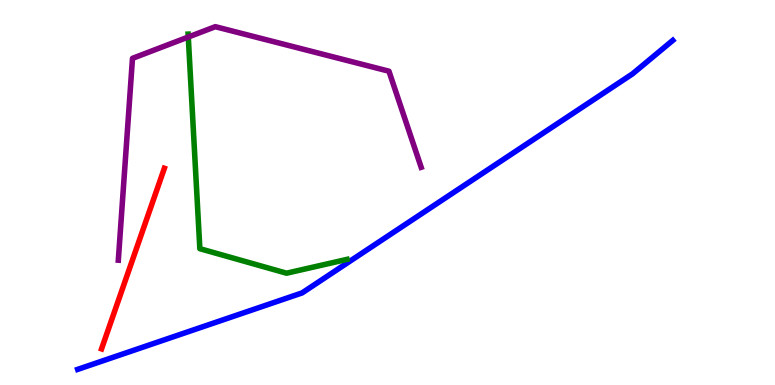[{'lines': ['blue', 'red'], 'intersections': []}, {'lines': ['green', 'red'], 'intersections': []}, {'lines': ['purple', 'red'], 'intersections': []}, {'lines': ['blue', 'green'], 'intersections': []}, {'lines': ['blue', 'purple'], 'intersections': []}, {'lines': ['green', 'purple'], 'intersections': [{'x': 2.43, 'y': 9.04}]}]